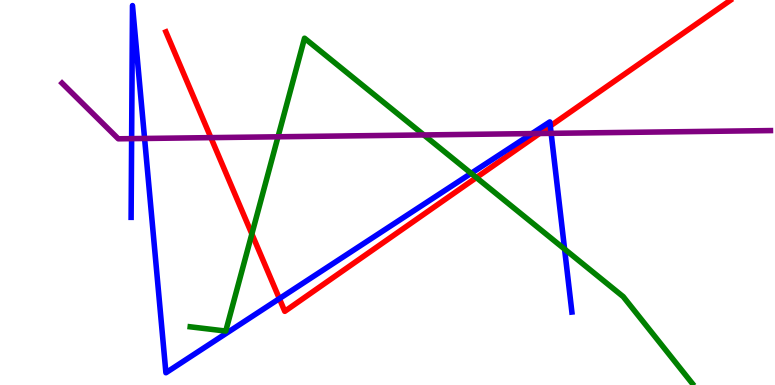[{'lines': ['blue', 'red'], 'intersections': [{'x': 3.6, 'y': 2.24}, {'x': 7.1, 'y': 6.73}]}, {'lines': ['green', 'red'], 'intersections': [{'x': 3.25, 'y': 3.92}, {'x': 6.15, 'y': 5.39}]}, {'lines': ['purple', 'red'], 'intersections': [{'x': 2.72, 'y': 6.43}, {'x': 6.96, 'y': 6.53}]}, {'lines': ['blue', 'green'], 'intersections': [{'x': 6.08, 'y': 5.5}, {'x': 7.28, 'y': 3.53}]}, {'lines': ['blue', 'purple'], 'intersections': [{'x': 1.7, 'y': 6.4}, {'x': 1.87, 'y': 6.4}, {'x': 6.86, 'y': 6.53}, {'x': 7.11, 'y': 6.54}]}, {'lines': ['green', 'purple'], 'intersections': [{'x': 3.59, 'y': 6.45}, {'x': 5.47, 'y': 6.49}]}]